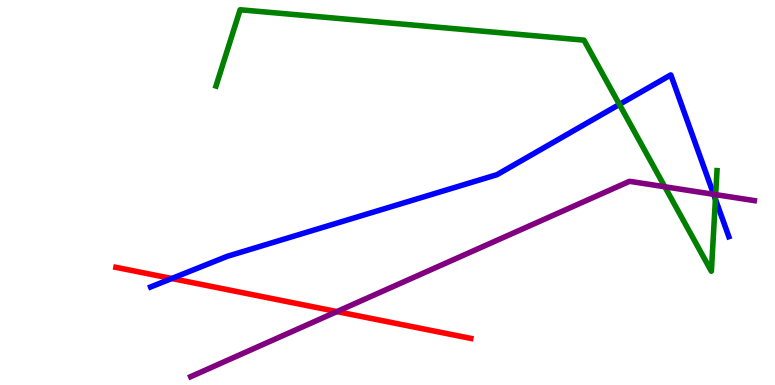[{'lines': ['blue', 'red'], 'intersections': [{'x': 2.22, 'y': 2.77}]}, {'lines': ['green', 'red'], 'intersections': []}, {'lines': ['purple', 'red'], 'intersections': [{'x': 4.35, 'y': 1.91}]}, {'lines': ['blue', 'green'], 'intersections': [{'x': 7.99, 'y': 7.29}, {'x': 9.23, 'y': 4.83}]}, {'lines': ['blue', 'purple'], 'intersections': [{'x': 9.21, 'y': 4.95}]}, {'lines': ['green', 'purple'], 'intersections': [{'x': 8.58, 'y': 5.15}, {'x': 9.23, 'y': 4.94}]}]